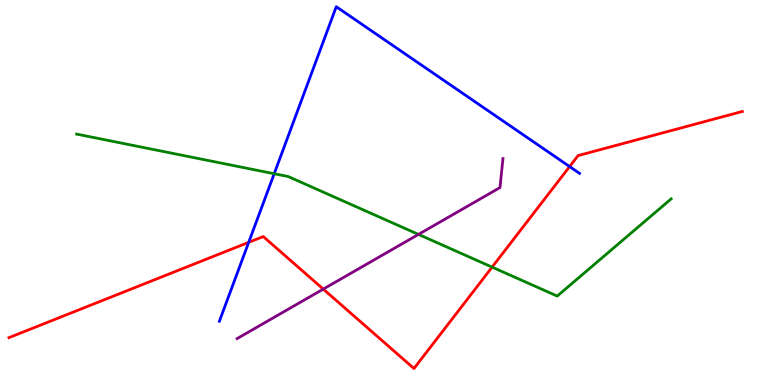[{'lines': ['blue', 'red'], 'intersections': [{'x': 3.21, 'y': 3.71}, {'x': 7.35, 'y': 5.67}]}, {'lines': ['green', 'red'], 'intersections': [{'x': 6.35, 'y': 3.06}]}, {'lines': ['purple', 'red'], 'intersections': [{'x': 4.17, 'y': 2.49}]}, {'lines': ['blue', 'green'], 'intersections': [{'x': 3.54, 'y': 5.49}]}, {'lines': ['blue', 'purple'], 'intersections': []}, {'lines': ['green', 'purple'], 'intersections': [{'x': 5.4, 'y': 3.91}]}]